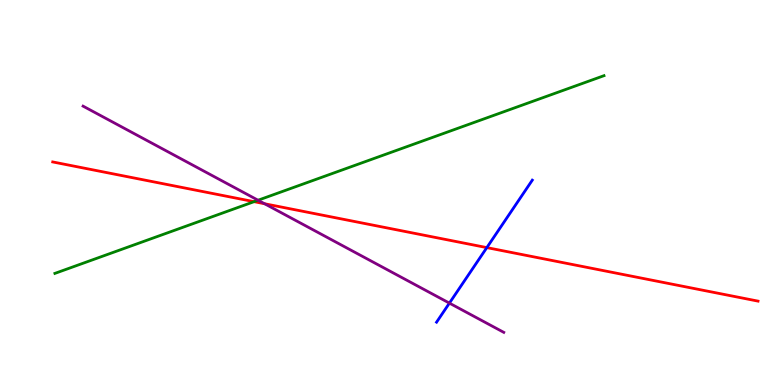[{'lines': ['blue', 'red'], 'intersections': [{'x': 6.28, 'y': 3.57}]}, {'lines': ['green', 'red'], 'intersections': [{'x': 3.28, 'y': 4.76}]}, {'lines': ['purple', 'red'], 'intersections': [{'x': 3.41, 'y': 4.71}]}, {'lines': ['blue', 'green'], 'intersections': []}, {'lines': ['blue', 'purple'], 'intersections': [{'x': 5.8, 'y': 2.13}]}, {'lines': ['green', 'purple'], 'intersections': [{'x': 3.33, 'y': 4.8}]}]